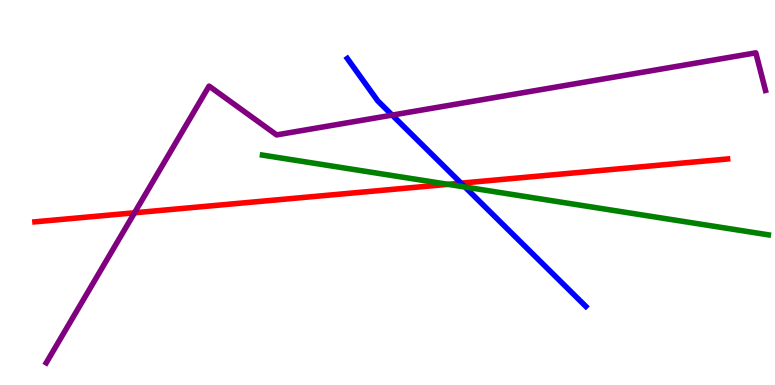[{'lines': ['blue', 'red'], 'intersections': [{'x': 5.95, 'y': 5.24}]}, {'lines': ['green', 'red'], 'intersections': [{'x': 5.78, 'y': 5.21}]}, {'lines': ['purple', 'red'], 'intersections': [{'x': 1.74, 'y': 4.47}]}, {'lines': ['blue', 'green'], 'intersections': [{'x': 6.0, 'y': 5.14}]}, {'lines': ['blue', 'purple'], 'intersections': [{'x': 5.06, 'y': 7.01}]}, {'lines': ['green', 'purple'], 'intersections': []}]